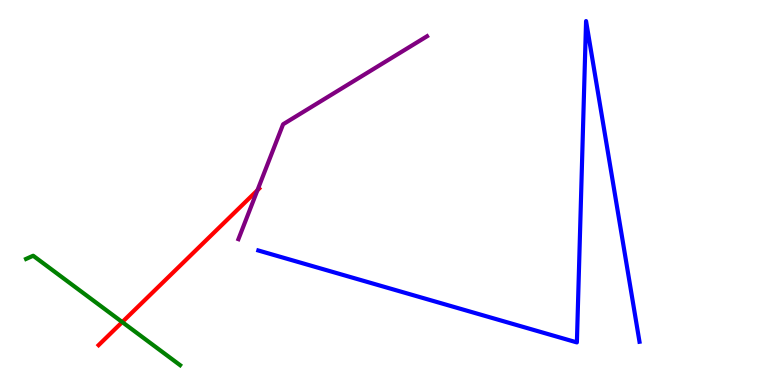[{'lines': ['blue', 'red'], 'intersections': []}, {'lines': ['green', 'red'], 'intersections': [{'x': 1.58, 'y': 1.63}]}, {'lines': ['purple', 'red'], 'intersections': [{'x': 3.32, 'y': 5.06}]}, {'lines': ['blue', 'green'], 'intersections': []}, {'lines': ['blue', 'purple'], 'intersections': []}, {'lines': ['green', 'purple'], 'intersections': []}]